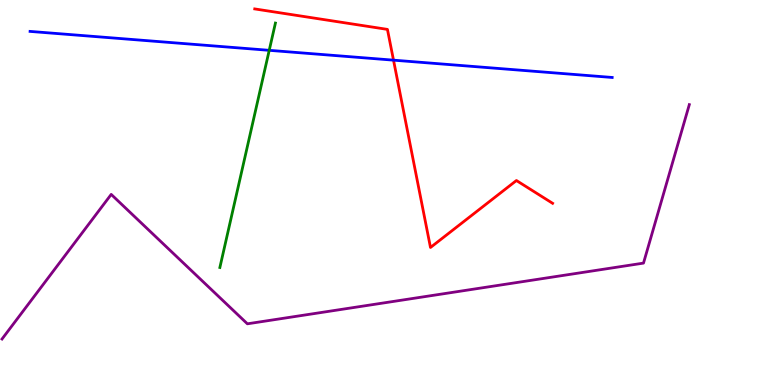[{'lines': ['blue', 'red'], 'intersections': [{'x': 5.08, 'y': 8.44}]}, {'lines': ['green', 'red'], 'intersections': []}, {'lines': ['purple', 'red'], 'intersections': []}, {'lines': ['blue', 'green'], 'intersections': [{'x': 3.47, 'y': 8.69}]}, {'lines': ['blue', 'purple'], 'intersections': []}, {'lines': ['green', 'purple'], 'intersections': []}]